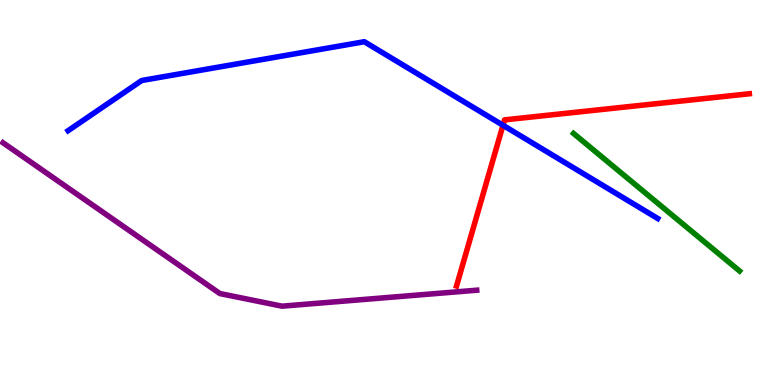[{'lines': ['blue', 'red'], 'intersections': [{'x': 6.49, 'y': 6.75}]}, {'lines': ['green', 'red'], 'intersections': []}, {'lines': ['purple', 'red'], 'intersections': []}, {'lines': ['blue', 'green'], 'intersections': []}, {'lines': ['blue', 'purple'], 'intersections': []}, {'lines': ['green', 'purple'], 'intersections': []}]